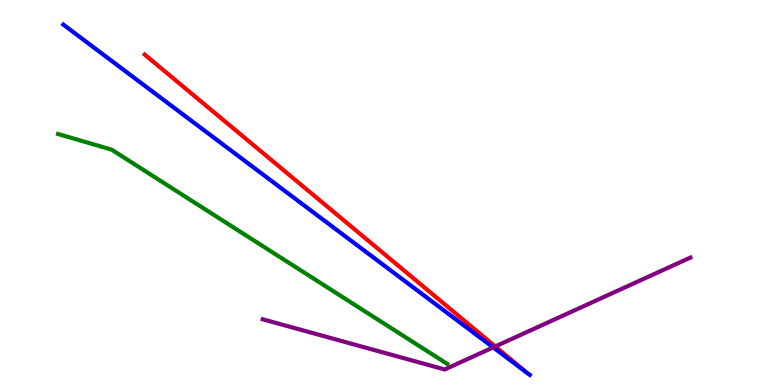[{'lines': ['blue', 'red'], 'intersections': []}, {'lines': ['green', 'red'], 'intersections': []}, {'lines': ['purple', 'red'], 'intersections': [{'x': 6.39, 'y': 1.0}]}, {'lines': ['blue', 'green'], 'intersections': []}, {'lines': ['blue', 'purple'], 'intersections': [{'x': 6.36, 'y': 0.977}]}, {'lines': ['green', 'purple'], 'intersections': []}]